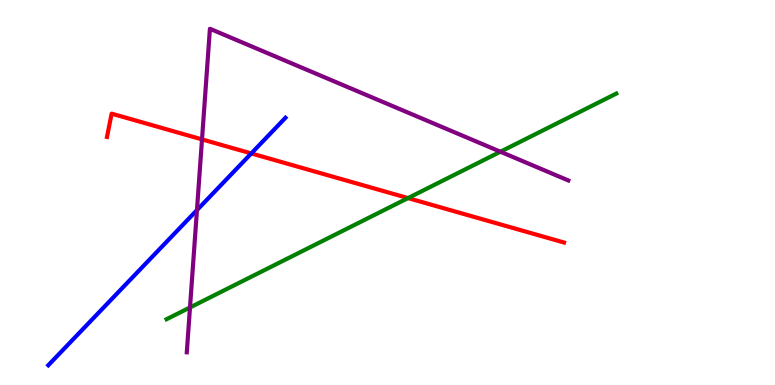[{'lines': ['blue', 'red'], 'intersections': [{'x': 3.24, 'y': 6.01}]}, {'lines': ['green', 'red'], 'intersections': [{'x': 5.26, 'y': 4.86}]}, {'lines': ['purple', 'red'], 'intersections': [{'x': 2.61, 'y': 6.38}]}, {'lines': ['blue', 'green'], 'intersections': []}, {'lines': ['blue', 'purple'], 'intersections': [{'x': 2.54, 'y': 4.54}]}, {'lines': ['green', 'purple'], 'intersections': [{'x': 2.45, 'y': 2.01}, {'x': 6.46, 'y': 6.06}]}]